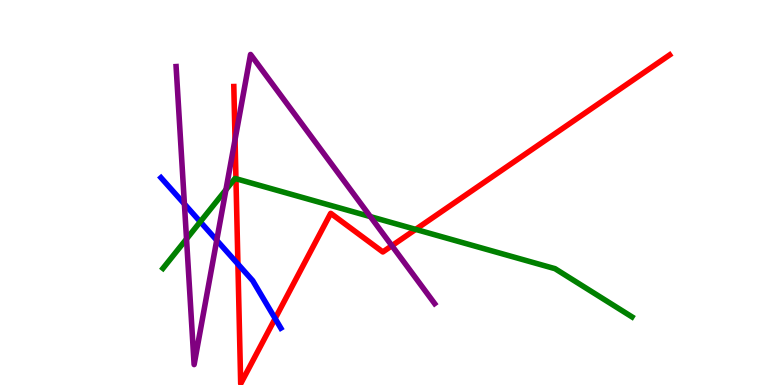[{'lines': ['blue', 'red'], 'intersections': [{'x': 3.07, 'y': 3.14}, {'x': 3.55, 'y': 1.73}]}, {'lines': ['green', 'red'], 'intersections': [{'x': 3.04, 'y': 5.36}, {'x': 5.36, 'y': 4.04}]}, {'lines': ['purple', 'red'], 'intersections': [{'x': 3.03, 'y': 6.37}, {'x': 5.06, 'y': 3.62}]}, {'lines': ['blue', 'green'], 'intersections': [{'x': 2.58, 'y': 4.24}]}, {'lines': ['blue', 'purple'], 'intersections': [{'x': 2.38, 'y': 4.7}, {'x': 2.8, 'y': 3.76}]}, {'lines': ['green', 'purple'], 'intersections': [{'x': 2.41, 'y': 3.79}, {'x': 2.92, 'y': 5.07}, {'x': 4.78, 'y': 4.37}]}]